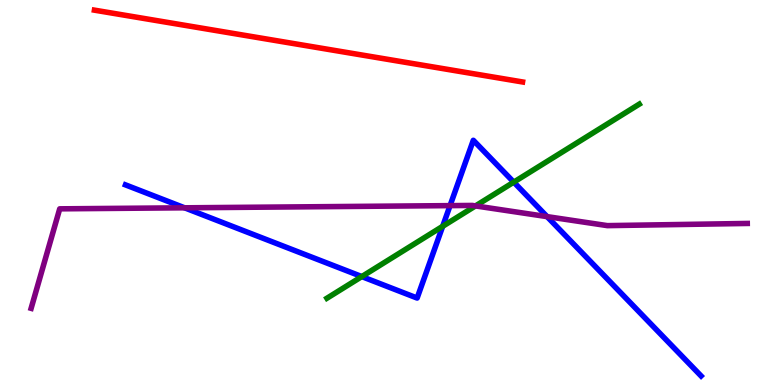[{'lines': ['blue', 'red'], 'intersections': []}, {'lines': ['green', 'red'], 'intersections': []}, {'lines': ['purple', 'red'], 'intersections': []}, {'lines': ['blue', 'green'], 'intersections': [{'x': 4.67, 'y': 2.82}, {'x': 5.71, 'y': 4.12}, {'x': 6.63, 'y': 5.27}]}, {'lines': ['blue', 'purple'], 'intersections': [{'x': 2.38, 'y': 4.6}, {'x': 5.81, 'y': 4.66}, {'x': 7.06, 'y': 4.37}]}, {'lines': ['green', 'purple'], 'intersections': [{'x': 6.14, 'y': 4.65}]}]